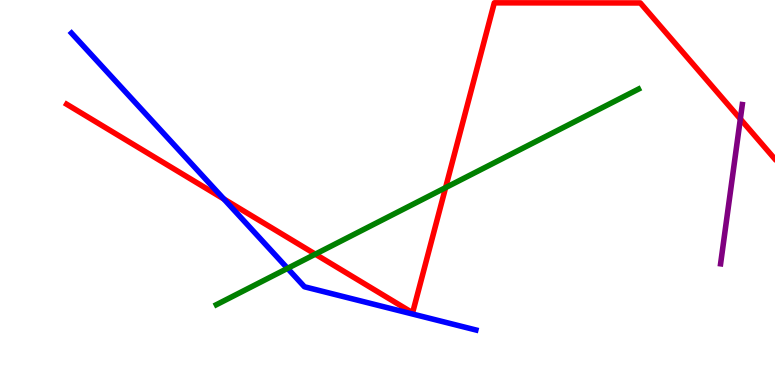[{'lines': ['blue', 'red'], 'intersections': [{'x': 2.89, 'y': 4.83}]}, {'lines': ['green', 'red'], 'intersections': [{'x': 4.07, 'y': 3.4}, {'x': 5.75, 'y': 5.13}]}, {'lines': ['purple', 'red'], 'intersections': [{'x': 9.55, 'y': 6.91}]}, {'lines': ['blue', 'green'], 'intersections': [{'x': 3.71, 'y': 3.03}]}, {'lines': ['blue', 'purple'], 'intersections': []}, {'lines': ['green', 'purple'], 'intersections': []}]